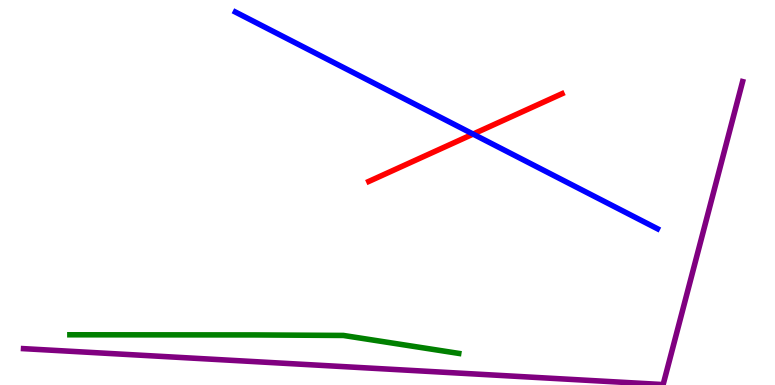[{'lines': ['blue', 'red'], 'intersections': [{'x': 6.1, 'y': 6.52}]}, {'lines': ['green', 'red'], 'intersections': []}, {'lines': ['purple', 'red'], 'intersections': []}, {'lines': ['blue', 'green'], 'intersections': []}, {'lines': ['blue', 'purple'], 'intersections': []}, {'lines': ['green', 'purple'], 'intersections': []}]